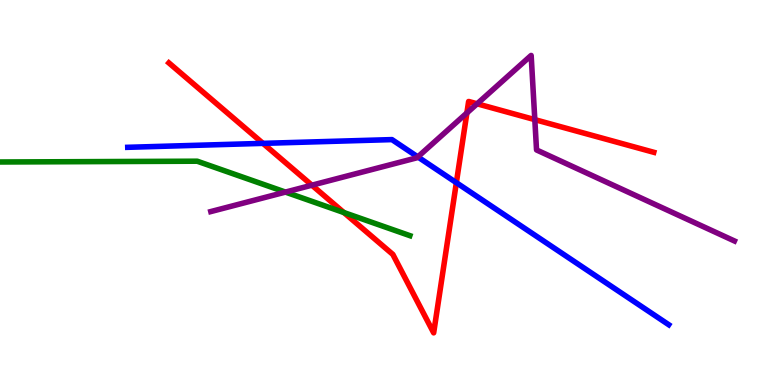[{'lines': ['blue', 'red'], 'intersections': [{'x': 3.39, 'y': 6.28}, {'x': 5.89, 'y': 5.26}]}, {'lines': ['green', 'red'], 'intersections': [{'x': 4.44, 'y': 4.48}]}, {'lines': ['purple', 'red'], 'intersections': [{'x': 4.02, 'y': 5.19}, {'x': 6.02, 'y': 7.07}, {'x': 6.16, 'y': 7.3}, {'x': 6.9, 'y': 6.89}]}, {'lines': ['blue', 'green'], 'intersections': []}, {'lines': ['blue', 'purple'], 'intersections': [{'x': 5.39, 'y': 5.92}]}, {'lines': ['green', 'purple'], 'intersections': [{'x': 3.68, 'y': 5.01}]}]